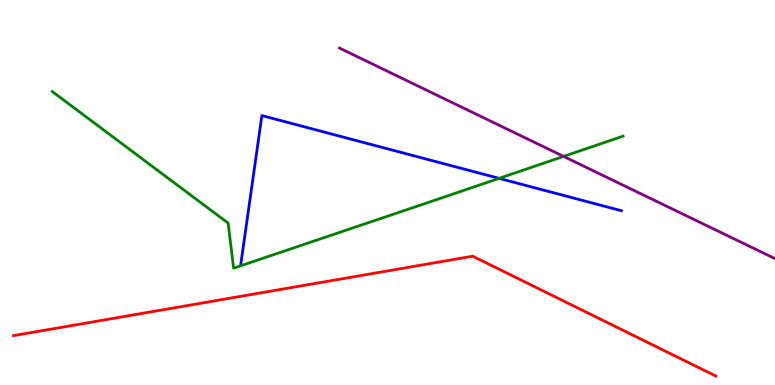[{'lines': ['blue', 'red'], 'intersections': []}, {'lines': ['green', 'red'], 'intersections': []}, {'lines': ['purple', 'red'], 'intersections': []}, {'lines': ['blue', 'green'], 'intersections': [{'x': 6.44, 'y': 5.37}]}, {'lines': ['blue', 'purple'], 'intersections': []}, {'lines': ['green', 'purple'], 'intersections': [{'x': 7.27, 'y': 5.94}]}]